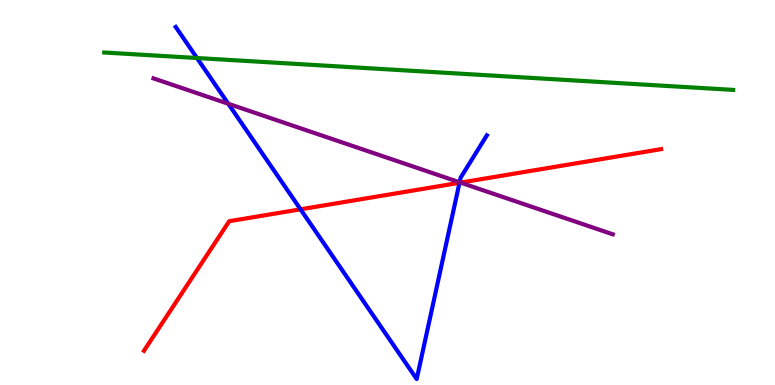[{'lines': ['blue', 'red'], 'intersections': [{'x': 3.88, 'y': 4.56}, {'x': 5.93, 'y': 5.25}]}, {'lines': ['green', 'red'], 'intersections': []}, {'lines': ['purple', 'red'], 'intersections': [{'x': 5.94, 'y': 5.26}]}, {'lines': ['blue', 'green'], 'intersections': [{'x': 2.54, 'y': 8.49}]}, {'lines': ['blue', 'purple'], 'intersections': [{'x': 2.95, 'y': 7.3}, {'x': 5.93, 'y': 5.27}]}, {'lines': ['green', 'purple'], 'intersections': []}]